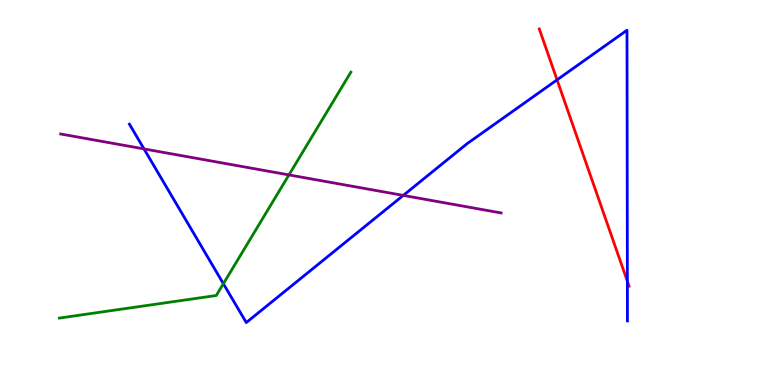[{'lines': ['blue', 'red'], 'intersections': [{'x': 7.19, 'y': 7.93}, {'x': 8.1, 'y': 2.69}]}, {'lines': ['green', 'red'], 'intersections': []}, {'lines': ['purple', 'red'], 'intersections': []}, {'lines': ['blue', 'green'], 'intersections': [{'x': 2.88, 'y': 2.63}]}, {'lines': ['blue', 'purple'], 'intersections': [{'x': 1.86, 'y': 6.13}, {'x': 5.2, 'y': 4.92}]}, {'lines': ['green', 'purple'], 'intersections': [{'x': 3.73, 'y': 5.46}]}]